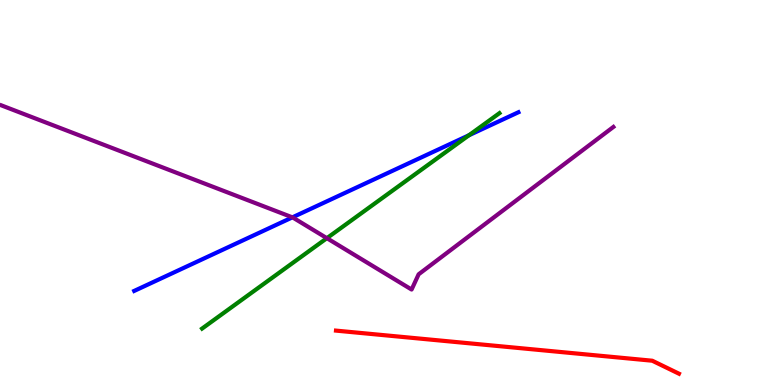[{'lines': ['blue', 'red'], 'intersections': []}, {'lines': ['green', 'red'], 'intersections': []}, {'lines': ['purple', 'red'], 'intersections': []}, {'lines': ['blue', 'green'], 'intersections': [{'x': 6.05, 'y': 6.49}]}, {'lines': ['blue', 'purple'], 'intersections': [{'x': 3.77, 'y': 4.35}]}, {'lines': ['green', 'purple'], 'intersections': [{'x': 4.22, 'y': 3.81}]}]